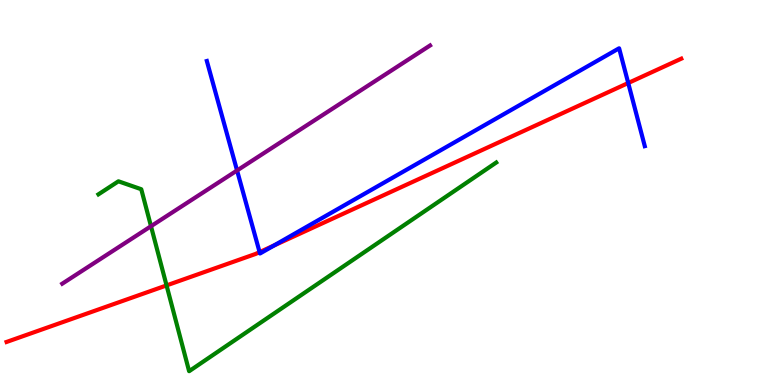[{'lines': ['blue', 'red'], 'intersections': [{'x': 3.35, 'y': 3.45}, {'x': 3.54, 'y': 3.62}, {'x': 8.11, 'y': 7.84}]}, {'lines': ['green', 'red'], 'intersections': [{'x': 2.15, 'y': 2.59}]}, {'lines': ['purple', 'red'], 'intersections': []}, {'lines': ['blue', 'green'], 'intersections': []}, {'lines': ['blue', 'purple'], 'intersections': [{'x': 3.06, 'y': 5.57}]}, {'lines': ['green', 'purple'], 'intersections': [{'x': 1.95, 'y': 4.12}]}]